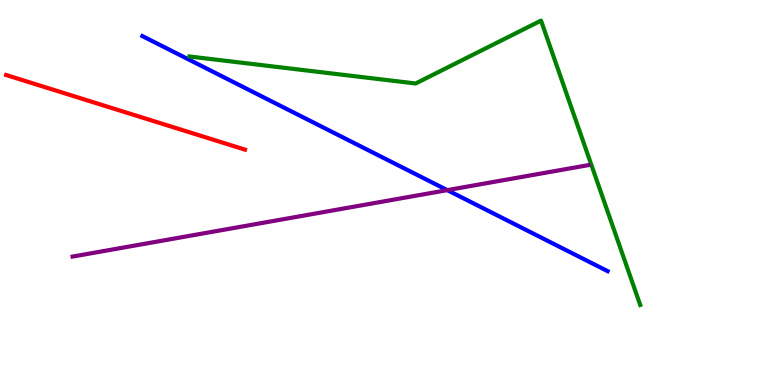[{'lines': ['blue', 'red'], 'intersections': []}, {'lines': ['green', 'red'], 'intersections': []}, {'lines': ['purple', 'red'], 'intersections': []}, {'lines': ['blue', 'green'], 'intersections': []}, {'lines': ['blue', 'purple'], 'intersections': [{'x': 5.77, 'y': 5.06}]}, {'lines': ['green', 'purple'], 'intersections': []}]